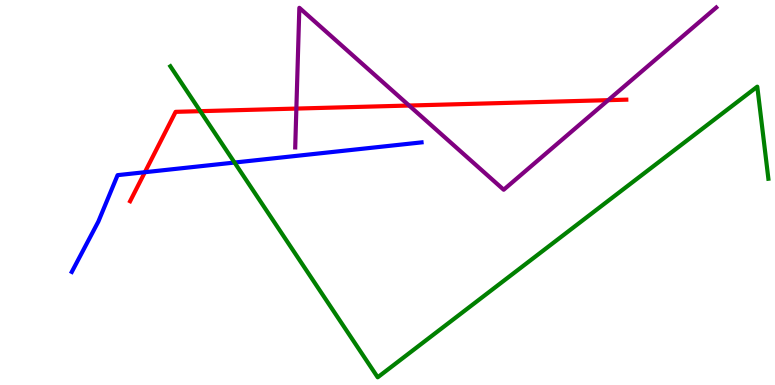[{'lines': ['blue', 'red'], 'intersections': [{'x': 1.87, 'y': 5.53}]}, {'lines': ['green', 'red'], 'intersections': [{'x': 2.58, 'y': 7.11}]}, {'lines': ['purple', 'red'], 'intersections': [{'x': 3.82, 'y': 7.18}, {'x': 5.28, 'y': 7.26}, {'x': 7.85, 'y': 7.4}]}, {'lines': ['blue', 'green'], 'intersections': [{'x': 3.03, 'y': 5.78}]}, {'lines': ['blue', 'purple'], 'intersections': []}, {'lines': ['green', 'purple'], 'intersections': []}]